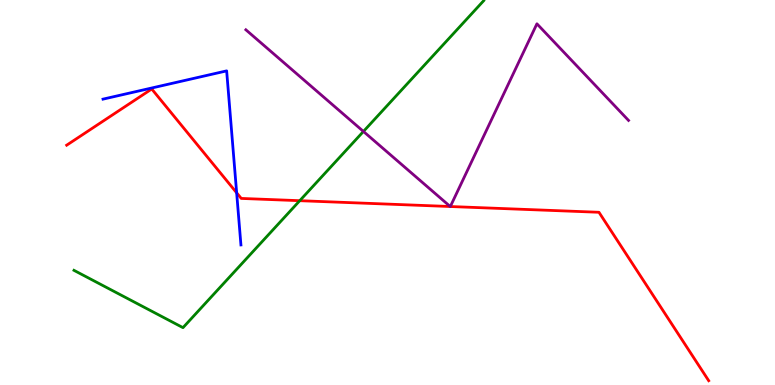[{'lines': ['blue', 'red'], 'intersections': [{'x': 3.05, 'y': 4.99}]}, {'lines': ['green', 'red'], 'intersections': [{'x': 3.87, 'y': 4.79}]}, {'lines': ['purple', 'red'], 'intersections': [{'x': 5.81, 'y': 4.64}, {'x': 5.81, 'y': 4.64}]}, {'lines': ['blue', 'green'], 'intersections': []}, {'lines': ['blue', 'purple'], 'intersections': []}, {'lines': ['green', 'purple'], 'intersections': [{'x': 4.69, 'y': 6.59}]}]